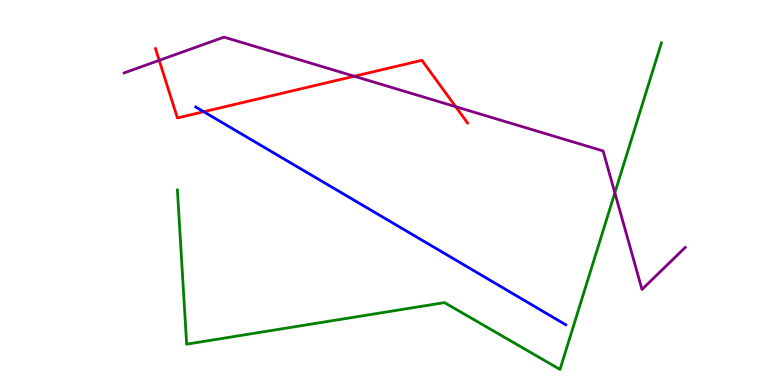[{'lines': ['blue', 'red'], 'intersections': [{'x': 2.63, 'y': 7.1}]}, {'lines': ['green', 'red'], 'intersections': []}, {'lines': ['purple', 'red'], 'intersections': [{'x': 2.05, 'y': 8.43}, {'x': 4.57, 'y': 8.02}, {'x': 5.88, 'y': 7.23}]}, {'lines': ['blue', 'green'], 'intersections': []}, {'lines': ['blue', 'purple'], 'intersections': []}, {'lines': ['green', 'purple'], 'intersections': [{'x': 7.93, 'y': 4.99}]}]